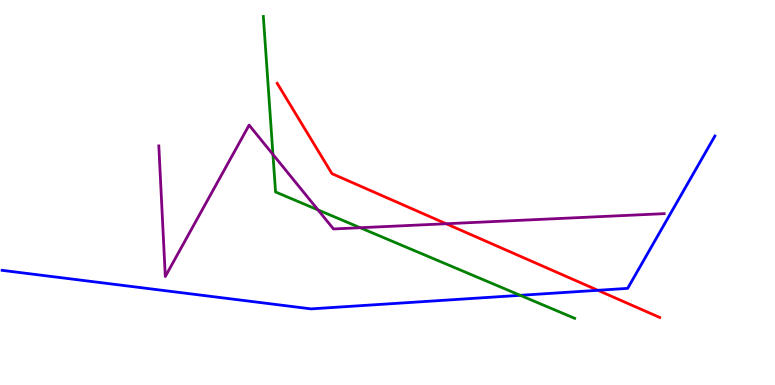[{'lines': ['blue', 'red'], 'intersections': [{'x': 7.71, 'y': 2.46}]}, {'lines': ['green', 'red'], 'intersections': []}, {'lines': ['purple', 'red'], 'intersections': [{'x': 5.76, 'y': 4.19}]}, {'lines': ['blue', 'green'], 'intersections': [{'x': 6.71, 'y': 2.33}]}, {'lines': ['blue', 'purple'], 'intersections': []}, {'lines': ['green', 'purple'], 'intersections': [{'x': 3.52, 'y': 5.99}, {'x': 4.1, 'y': 4.55}, {'x': 4.65, 'y': 4.09}]}]